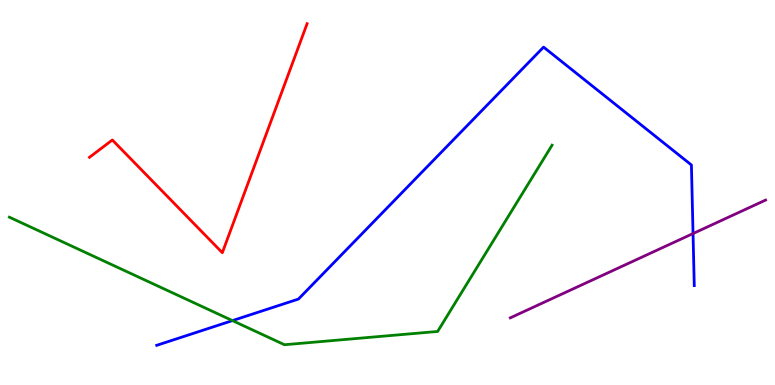[{'lines': ['blue', 'red'], 'intersections': []}, {'lines': ['green', 'red'], 'intersections': []}, {'lines': ['purple', 'red'], 'intersections': []}, {'lines': ['blue', 'green'], 'intersections': [{'x': 3.0, 'y': 1.67}]}, {'lines': ['blue', 'purple'], 'intersections': [{'x': 8.94, 'y': 3.93}]}, {'lines': ['green', 'purple'], 'intersections': []}]